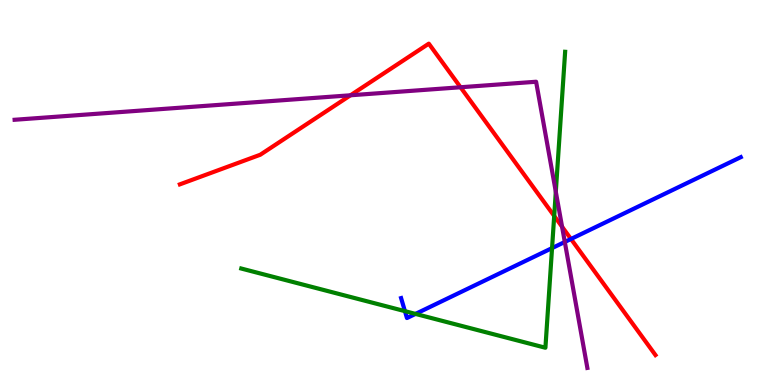[{'lines': ['blue', 'red'], 'intersections': [{'x': 7.37, 'y': 3.79}]}, {'lines': ['green', 'red'], 'intersections': [{'x': 7.15, 'y': 4.39}]}, {'lines': ['purple', 'red'], 'intersections': [{'x': 4.52, 'y': 7.53}, {'x': 5.94, 'y': 7.73}, {'x': 7.25, 'y': 4.11}]}, {'lines': ['blue', 'green'], 'intersections': [{'x': 5.22, 'y': 1.92}, {'x': 5.36, 'y': 1.85}, {'x': 7.12, 'y': 3.56}]}, {'lines': ['blue', 'purple'], 'intersections': [{'x': 7.29, 'y': 3.72}]}, {'lines': ['green', 'purple'], 'intersections': [{'x': 7.17, 'y': 5.02}]}]